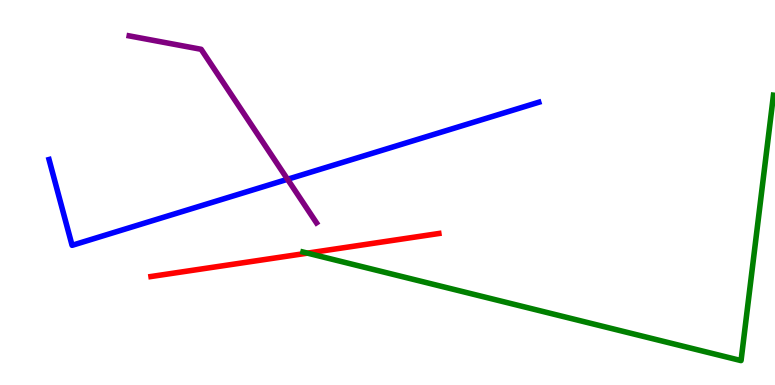[{'lines': ['blue', 'red'], 'intersections': []}, {'lines': ['green', 'red'], 'intersections': [{'x': 3.97, 'y': 3.42}]}, {'lines': ['purple', 'red'], 'intersections': []}, {'lines': ['blue', 'green'], 'intersections': []}, {'lines': ['blue', 'purple'], 'intersections': [{'x': 3.71, 'y': 5.34}]}, {'lines': ['green', 'purple'], 'intersections': []}]